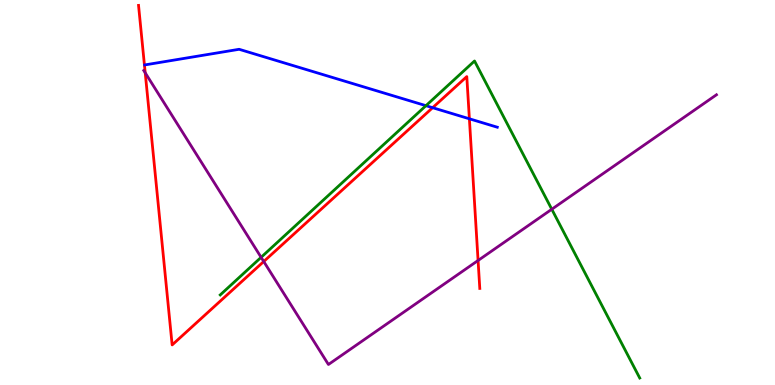[{'lines': ['blue', 'red'], 'intersections': [{'x': 5.58, 'y': 7.2}, {'x': 6.06, 'y': 6.91}]}, {'lines': ['green', 'red'], 'intersections': []}, {'lines': ['purple', 'red'], 'intersections': [{'x': 1.87, 'y': 8.11}, {'x': 3.4, 'y': 3.21}, {'x': 6.17, 'y': 3.23}]}, {'lines': ['blue', 'green'], 'intersections': [{'x': 5.5, 'y': 7.26}]}, {'lines': ['blue', 'purple'], 'intersections': []}, {'lines': ['green', 'purple'], 'intersections': [{'x': 3.37, 'y': 3.32}, {'x': 7.12, 'y': 4.56}]}]